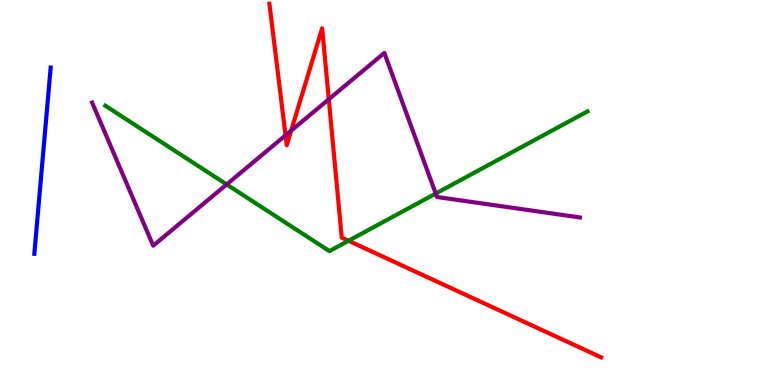[{'lines': ['blue', 'red'], 'intersections': []}, {'lines': ['green', 'red'], 'intersections': [{'x': 4.5, 'y': 3.75}]}, {'lines': ['purple', 'red'], 'intersections': [{'x': 3.68, 'y': 6.48}, {'x': 3.76, 'y': 6.61}, {'x': 4.24, 'y': 7.42}]}, {'lines': ['blue', 'green'], 'intersections': []}, {'lines': ['blue', 'purple'], 'intersections': []}, {'lines': ['green', 'purple'], 'intersections': [{'x': 2.92, 'y': 5.21}, {'x': 5.62, 'y': 4.97}]}]